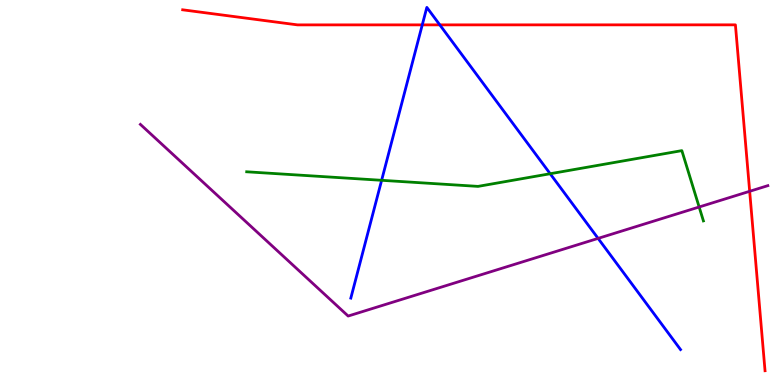[{'lines': ['blue', 'red'], 'intersections': [{'x': 5.45, 'y': 9.35}, {'x': 5.67, 'y': 9.35}]}, {'lines': ['green', 'red'], 'intersections': []}, {'lines': ['purple', 'red'], 'intersections': [{'x': 9.67, 'y': 5.03}]}, {'lines': ['blue', 'green'], 'intersections': [{'x': 4.92, 'y': 5.32}, {'x': 7.1, 'y': 5.49}]}, {'lines': ['blue', 'purple'], 'intersections': [{'x': 7.72, 'y': 3.81}]}, {'lines': ['green', 'purple'], 'intersections': [{'x': 9.02, 'y': 4.62}]}]